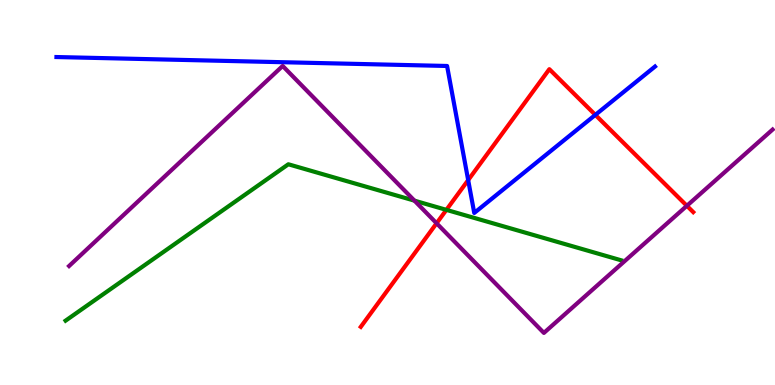[{'lines': ['blue', 'red'], 'intersections': [{'x': 6.04, 'y': 5.32}, {'x': 7.68, 'y': 7.02}]}, {'lines': ['green', 'red'], 'intersections': [{'x': 5.76, 'y': 4.55}]}, {'lines': ['purple', 'red'], 'intersections': [{'x': 5.63, 'y': 4.2}, {'x': 8.86, 'y': 4.65}]}, {'lines': ['blue', 'green'], 'intersections': []}, {'lines': ['blue', 'purple'], 'intersections': []}, {'lines': ['green', 'purple'], 'intersections': [{'x': 5.35, 'y': 4.79}]}]